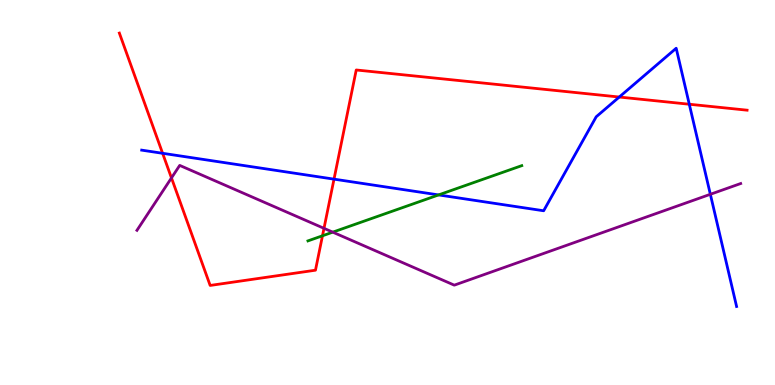[{'lines': ['blue', 'red'], 'intersections': [{'x': 2.1, 'y': 6.02}, {'x': 4.31, 'y': 5.35}, {'x': 7.99, 'y': 7.48}, {'x': 8.89, 'y': 7.29}]}, {'lines': ['green', 'red'], 'intersections': [{'x': 4.16, 'y': 3.88}]}, {'lines': ['purple', 'red'], 'intersections': [{'x': 2.21, 'y': 5.38}, {'x': 4.18, 'y': 4.07}]}, {'lines': ['blue', 'green'], 'intersections': [{'x': 5.66, 'y': 4.94}]}, {'lines': ['blue', 'purple'], 'intersections': [{'x': 9.17, 'y': 4.95}]}, {'lines': ['green', 'purple'], 'intersections': [{'x': 4.29, 'y': 3.97}]}]